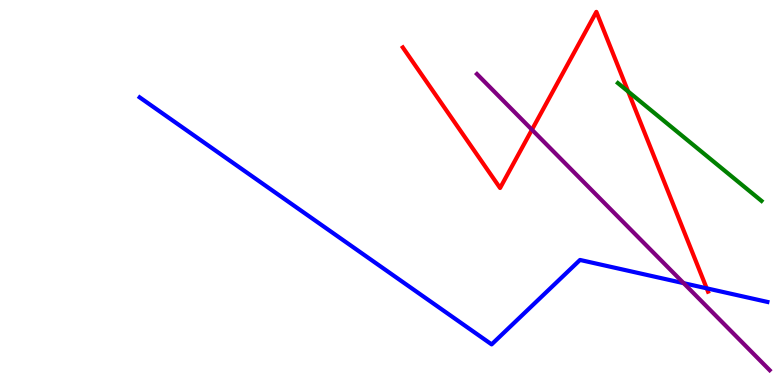[{'lines': ['blue', 'red'], 'intersections': [{'x': 9.12, 'y': 2.51}]}, {'lines': ['green', 'red'], 'intersections': [{'x': 8.11, 'y': 7.62}]}, {'lines': ['purple', 'red'], 'intersections': [{'x': 6.86, 'y': 6.63}]}, {'lines': ['blue', 'green'], 'intersections': []}, {'lines': ['blue', 'purple'], 'intersections': [{'x': 8.82, 'y': 2.65}]}, {'lines': ['green', 'purple'], 'intersections': []}]